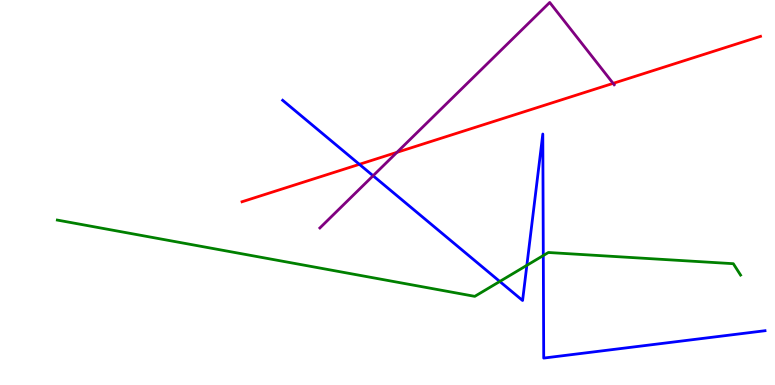[{'lines': ['blue', 'red'], 'intersections': [{'x': 4.64, 'y': 5.73}]}, {'lines': ['green', 'red'], 'intersections': []}, {'lines': ['purple', 'red'], 'intersections': [{'x': 5.12, 'y': 6.04}, {'x': 7.91, 'y': 7.83}]}, {'lines': ['blue', 'green'], 'intersections': [{'x': 6.45, 'y': 2.69}, {'x': 6.8, 'y': 3.11}, {'x': 7.01, 'y': 3.36}]}, {'lines': ['blue', 'purple'], 'intersections': [{'x': 4.81, 'y': 5.43}]}, {'lines': ['green', 'purple'], 'intersections': []}]